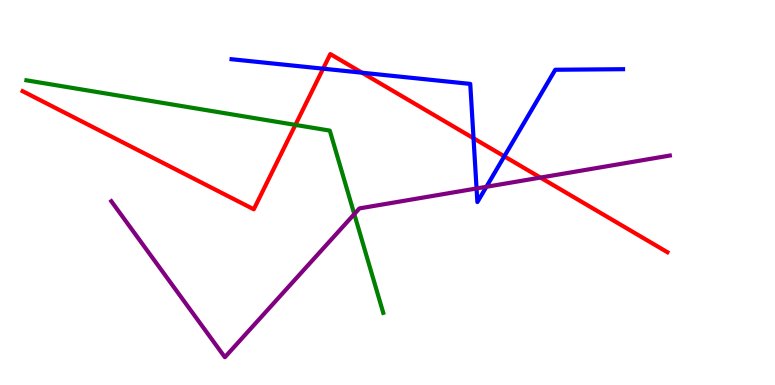[{'lines': ['blue', 'red'], 'intersections': [{'x': 4.17, 'y': 8.22}, {'x': 4.67, 'y': 8.11}, {'x': 6.11, 'y': 6.41}, {'x': 6.51, 'y': 5.94}]}, {'lines': ['green', 'red'], 'intersections': [{'x': 3.81, 'y': 6.76}]}, {'lines': ['purple', 'red'], 'intersections': [{'x': 6.97, 'y': 5.39}]}, {'lines': ['blue', 'green'], 'intersections': []}, {'lines': ['blue', 'purple'], 'intersections': [{'x': 6.15, 'y': 5.1}, {'x': 6.28, 'y': 5.15}]}, {'lines': ['green', 'purple'], 'intersections': [{'x': 4.57, 'y': 4.44}]}]